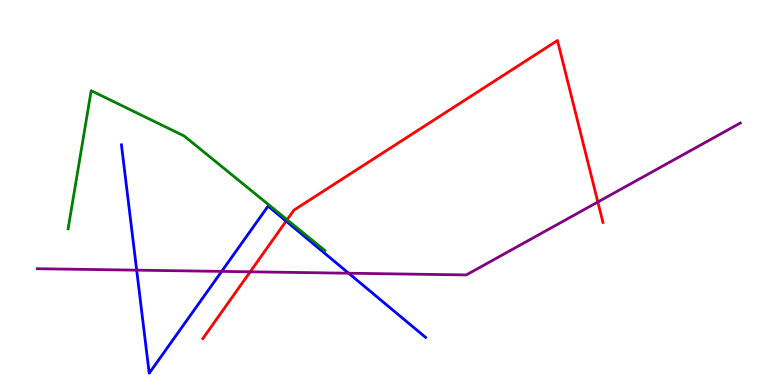[{'lines': ['blue', 'red'], 'intersections': [{'x': 3.69, 'y': 4.26}]}, {'lines': ['green', 'red'], 'intersections': [{'x': 3.7, 'y': 4.29}]}, {'lines': ['purple', 'red'], 'intersections': [{'x': 3.23, 'y': 2.94}, {'x': 7.71, 'y': 4.75}]}, {'lines': ['blue', 'green'], 'intersections': []}, {'lines': ['blue', 'purple'], 'intersections': [{'x': 1.76, 'y': 2.98}, {'x': 2.86, 'y': 2.95}, {'x': 4.5, 'y': 2.9}]}, {'lines': ['green', 'purple'], 'intersections': []}]